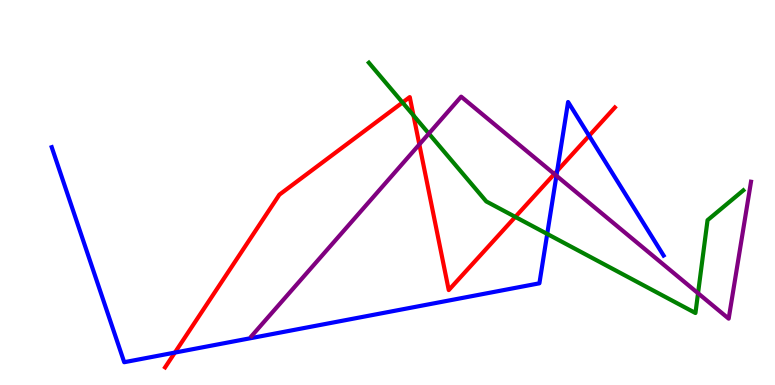[{'lines': ['blue', 'red'], 'intersections': [{'x': 2.26, 'y': 0.842}, {'x': 7.19, 'y': 5.56}, {'x': 7.6, 'y': 6.47}]}, {'lines': ['green', 'red'], 'intersections': [{'x': 5.19, 'y': 7.34}, {'x': 5.34, 'y': 7.0}, {'x': 6.65, 'y': 4.37}]}, {'lines': ['purple', 'red'], 'intersections': [{'x': 5.41, 'y': 6.25}, {'x': 7.15, 'y': 5.48}]}, {'lines': ['blue', 'green'], 'intersections': [{'x': 7.06, 'y': 3.92}]}, {'lines': ['blue', 'purple'], 'intersections': [{'x': 7.18, 'y': 5.44}]}, {'lines': ['green', 'purple'], 'intersections': [{'x': 5.53, 'y': 6.53}, {'x': 9.01, 'y': 2.38}]}]